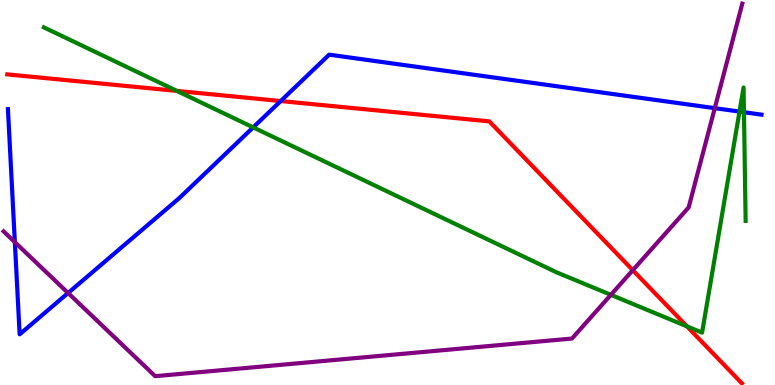[{'lines': ['blue', 'red'], 'intersections': [{'x': 3.62, 'y': 7.38}]}, {'lines': ['green', 'red'], 'intersections': [{'x': 2.28, 'y': 7.64}, {'x': 8.86, 'y': 1.52}]}, {'lines': ['purple', 'red'], 'intersections': [{'x': 8.17, 'y': 2.98}]}, {'lines': ['blue', 'green'], 'intersections': [{'x': 3.27, 'y': 6.69}, {'x': 9.54, 'y': 7.1}, {'x': 9.6, 'y': 7.09}]}, {'lines': ['blue', 'purple'], 'intersections': [{'x': 0.192, 'y': 3.71}, {'x': 0.879, 'y': 2.39}, {'x': 9.22, 'y': 7.19}]}, {'lines': ['green', 'purple'], 'intersections': [{'x': 7.88, 'y': 2.34}]}]